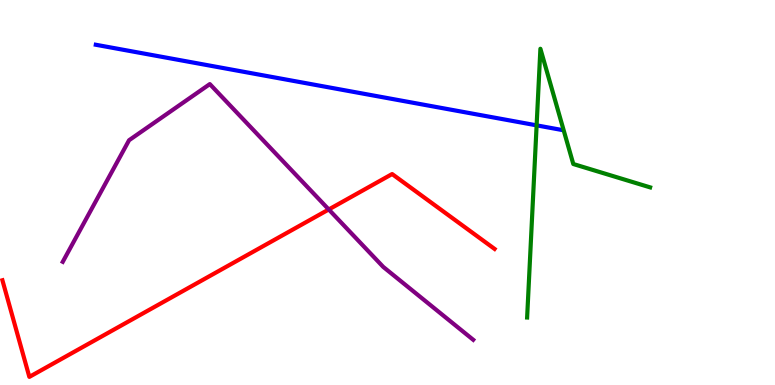[{'lines': ['blue', 'red'], 'intersections': []}, {'lines': ['green', 'red'], 'intersections': []}, {'lines': ['purple', 'red'], 'intersections': [{'x': 4.24, 'y': 4.56}]}, {'lines': ['blue', 'green'], 'intersections': [{'x': 6.92, 'y': 6.74}]}, {'lines': ['blue', 'purple'], 'intersections': []}, {'lines': ['green', 'purple'], 'intersections': []}]